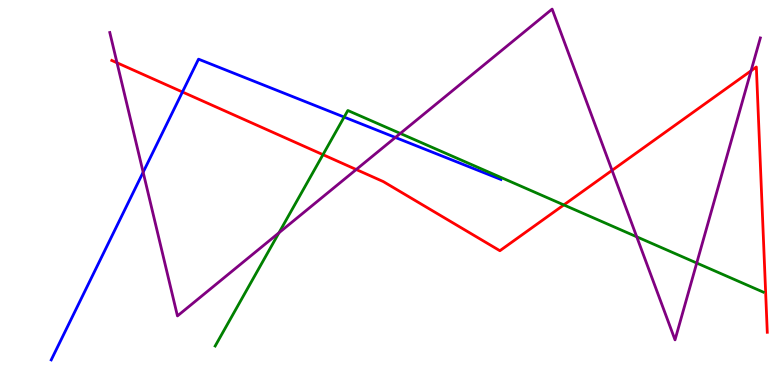[{'lines': ['blue', 'red'], 'intersections': [{'x': 2.35, 'y': 7.61}]}, {'lines': ['green', 'red'], 'intersections': [{'x': 4.17, 'y': 5.98}, {'x': 7.28, 'y': 4.68}]}, {'lines': ['purple', 'red'], 'intersections': [{'x': 1.51, 'y': 8.37}, {'x': 4.6, 'y': 5.6}, {'x': 7.9, 'y': 5.57}, {'x': 9.69, 'y': 8.16}]}, {'lines': ['blue', 'green'], 'intersections': [{'x': 4.44, 'y': 6.96}]}, {'lines': ['blue', 'purple'], 'intersections': [{'x': 1.85, 'y': 5.53}, {'x': 5.1, 'y': 6.43}]}, {'lines': ['green', 'purple'], 'intersections': [{'x': 3.6, 'y': 3.95}, {'x': 5.17, 'y': 6.53}, {'x': 8.22, 'y': 3.85}, {'x': 8.99, 'y': 3.17}]}]